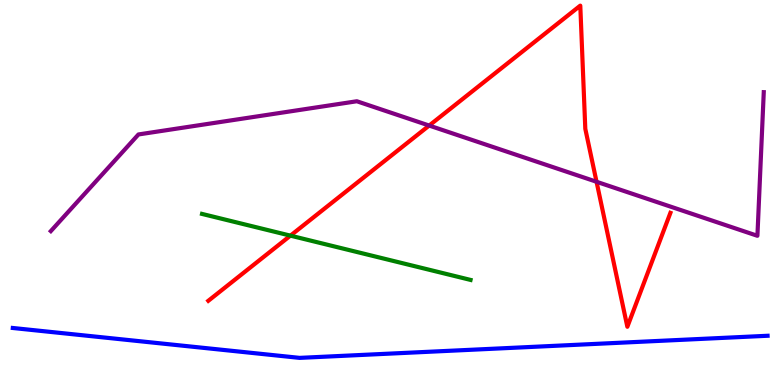[{'lines': ['blue', 'red'], 'intersections': []}, {'lines': ['green', 'red'], 'intersections': [{'x': 3.75, 'y': 3.88}]}, {'lines': ['purple', 'red'], 'intersections': [{'x': 5.54, 'y': 6.74}, {'x': 7.7, 'y': 5.28}]}, {'lines': ['blue', 'green'], 'intersections': []}, {'lines': ['blue', 'purple'], 'intersections': []}, {'lines': ['green', 'purple'], 'intersections': []}]